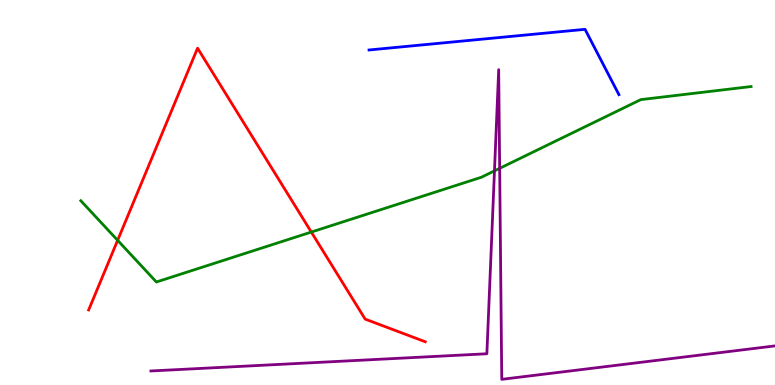[{'lines': ['blue', 'red'], 'intersections': []}, {'lines': ['green', 'red'], 'intersections': [{'x': 1.52, 'y': 3.76}, {'x': 4.02, 'y': 3.97}]}, {'lines': ['purple', 'red'], 'intersections': []}, {'lines': ['blue', 'green'], 'intersections': []}, {'lines': ['blue', 'purple'], 'intersections': []}, {'lines': ['green', 'purple'], 'intersections': [{'x': 6.38, 'y': 5.56}, {'x': 6.45, 'y': 5.63}]}]